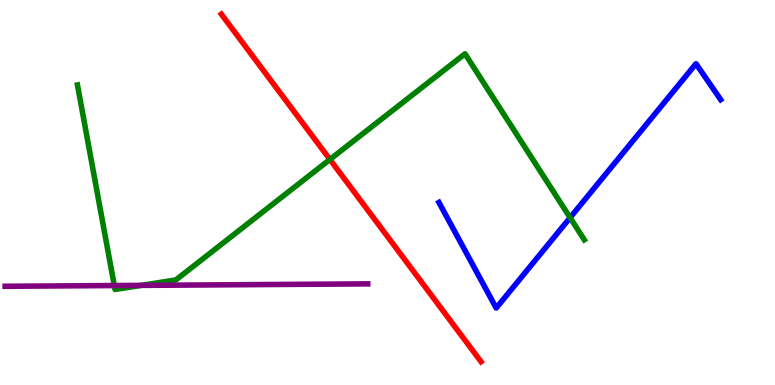[{'lines': ['blue', 'red'], 'intersections': []}, {'lines': ['green', 'red'], 'intersections': [{'x': 4.26, 'y': 5.86}]}, {'lines': ['purple', 'red'], 'intersections': []}, {'lines': ['blue', 'green'], 'intersections': [{'x': 7.36, 'y': 4.35}]}, {'lines': ['blue', 'purple'], 'intersections': []}, {'lines': ['green', 'purple'], 'intersections': [{'x': 1.47, 'y': 2.58}, {'x': 1.82, 'y': 2.59}]}]